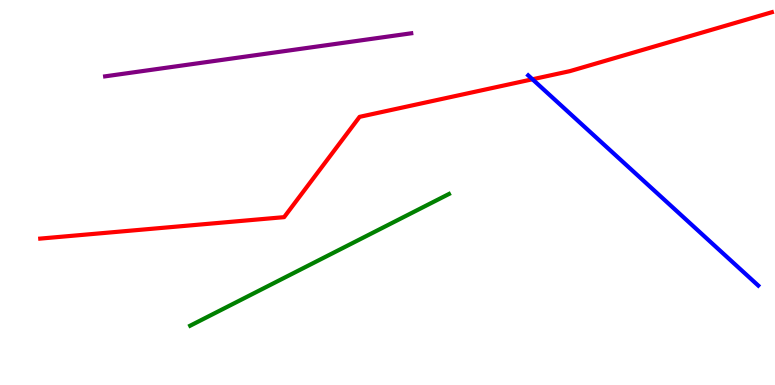[{'lines': ['blue', 'red'], 'intersections': [{'x': 6.87, 'y': 7.94}]}, {'lines': ['green', 'red'], 'intersections': []}, {'lines': ['purple', 'red'], 'intersections': []}, {'lines': ['blue', 'green'], 'intersections': []}, {'lines': ['blue', 'purple'], 'intersections': []}, {'lines': ['green', 'purple'], 'intersections': []}]